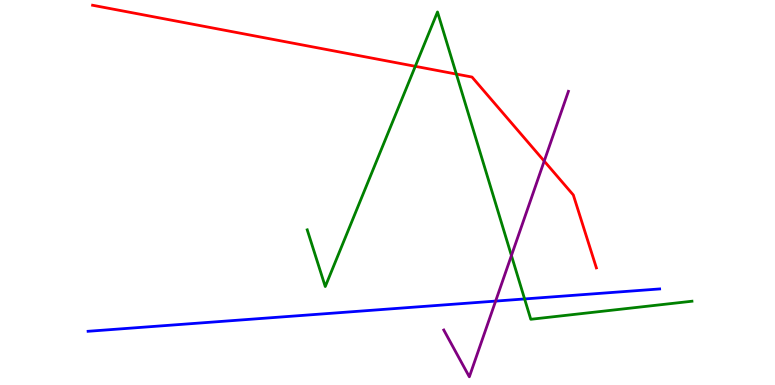[{'lines': ['blue', 'red'], 'intersections': []}, {'lines': ['green', 'red'], 'intersections': [{'x': 5.36, 'y': 8.28}, {'x': 5.89, 'y': 8.08}]}, {'lines': ['purple', 'red'], 'intersections': [{'x': 7.02, 'y': 5.82}]}, {'lines': ['blue', 'green'], 'intersections': [{'x': 6.77, 'y': 2.24}]}, {'lines': ['blue', 'purple'], 'intersections': [{'x': 6.4, 'y': 2.18}]}, {'lines': ['green', 'purple'], 'intersections': [{'x': 6.6, 'y': 3.36}]}]